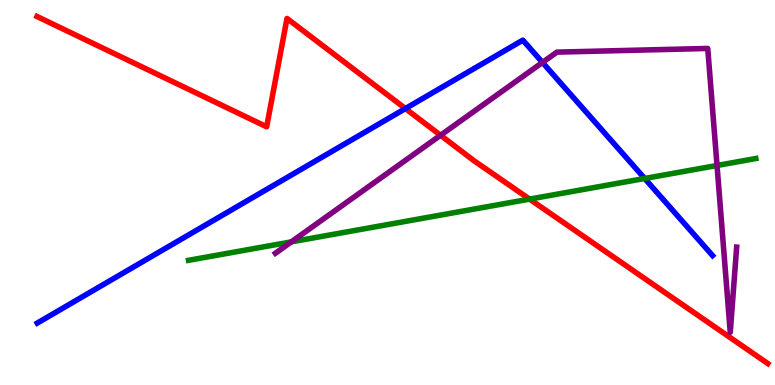[{'lines': ['blue', 'red'], 'intersections': [{'x': 5.23, 'y': 7.18}]}, {'lines': ['green', 'red'], 'intersections': [{'x': 6.83, 'y': 4.83}]}, {'lines': ['purple', 'red'], 'intersections': [{'x': 5.68, 'y': 6.49}]}, {'lines': ['blue', 'green'], 'intersections': [{'x': 8.32, 'y': 5.36}]}, {'lines': ['blue', 'purple'], 'intersections': [{'x': 7.0, 'y': 8.38}]}, {'lines': ['green', 'purple'], 'intersections': [{'x': 3.76, 'y': 3.72}, {'x': 9.25, 'y': 5.7}]}]